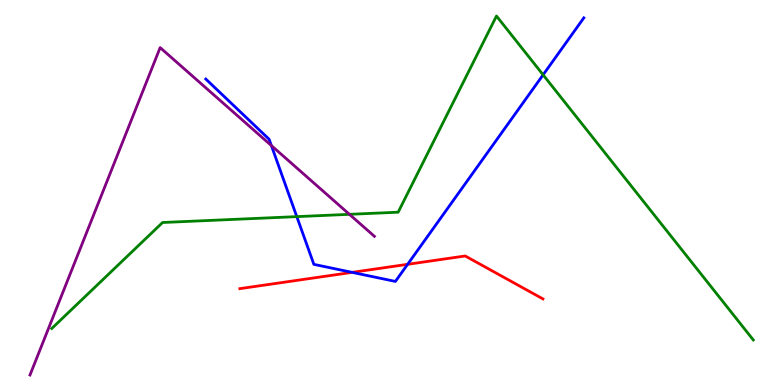[{'lines': ['blue', 'red'], 'intersections': [{'x': 4.54, 'y': 2.93}, {'x': 5.26, 'y': 3.13}]}, {'lines': ['green', 'red'], 'intersections': []}, {'lines': ['purple', 'red'], 'intersections': []}, {'lines': ['blue', 'green'], 'intersections': [{'x': 3.83, 'y': 4.37}, {'x': 7.01, 'y': 8.06}]}, {'lines': ['blue', 'purple'], 'intersections': [{'x': 3.5, 'y': 6.22}]}, {'lines': ['green', 'purple'], 'intersections': [{'x': 4.51, 'y': 4.43}]}]